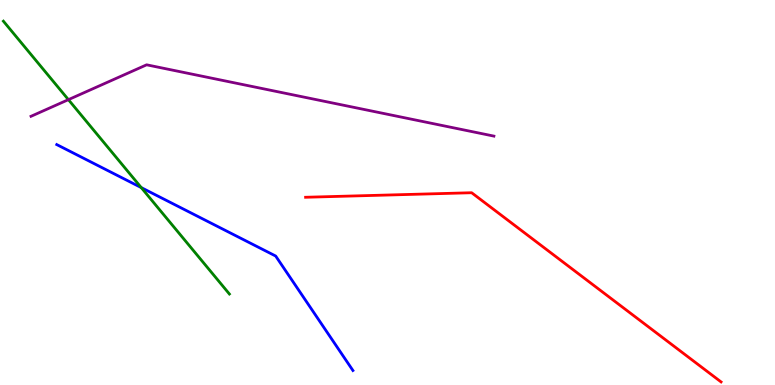[{'lines': ['blue', 'red'], 'intersections': []}, {'lines': ['green', 'red'], 'intersections': []}, {'lines': ['purple', 'red'], 'intersections': []}, {'lines': ['blue', 'green'], 'intersections': [{'x': 1.82, 'y': 5.13}]}, {'lines': ['blue', 'purple'], 'intersections': []}, {'lines': ['green', 'purple'], 'intersections': [{'x': 0.883, 'y': 7.41}]}]